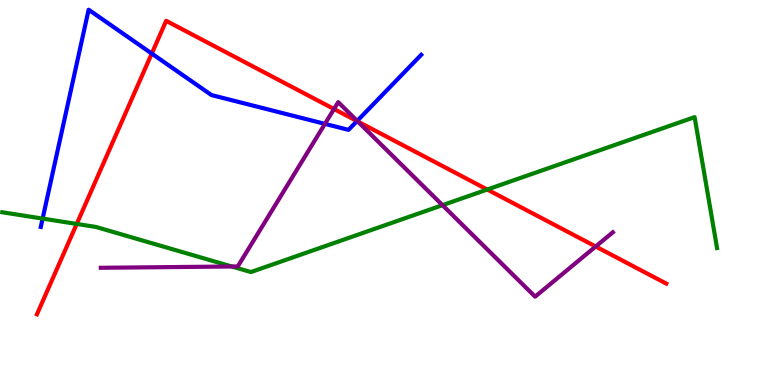[{'lines': ['blue', 'red'], 'intersections': [{'x': 1.96, 'y': 8.61}, {'x': 4.61, 'y': 6.85}]}, {'lines': ['green', 'red'], 'intersections': [{'x': 0.99, 'y': 4.18}, {'x': 6.29, 'y': 5.08}]}, {'lines': ['purple', 'red'], 'intersections': [{'x': 4.31, 'y': 7.17}, {'x': 4.62, 'y': 6.84}, {'x': 7.69, 'y': 3.6}]}, {'lines': ['blue', 'green'], 'intersections': [{'x': 0.55, 'y': 4.32}]}, {'lines': ['blue', 'purple'], 'intersections': [{'x': 4.19, 'y': 6.78}, {'x': 4.61, 'y': 6.86}]}, {'lines': ['green', 'purple'], 'intersections': [{'x': 2.99, 'y': 3.08}, {'x': 5.71, 'y': 4.67}]}]